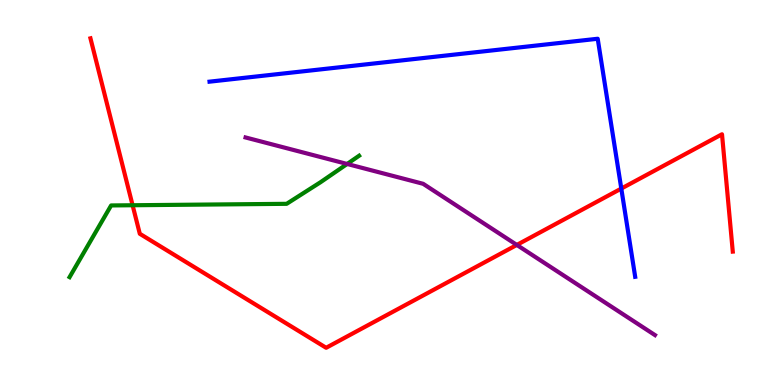[{'lines': ['blue', 'red'], 'intersections': [{'x': 8.02, 'y': 5.1}]}, {'lines': ['green', 'red'], 'intersections': [{'x': 1.71, 'y': 4.67}]}, {'lines': ['purple', 'red'], 'intersections': [{'x': 6.67, 'y': 3.64}]}, {'lines': ['blue', 'green'], 'intersections': []}, {'lines': ['blue', 'purple'], 'intersections': []}, {'lines': ['green', 'purple'], 'intersections': [{'x': 4.48, 'y': 5.74}]}]